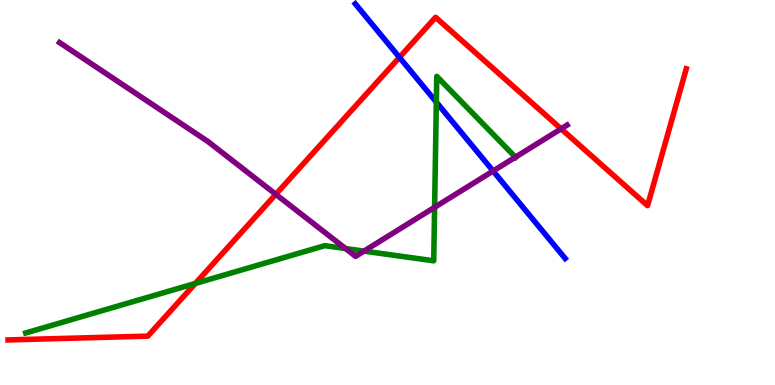[{'lines': ['blue', 'red'], 'intersections': [{'x': 5.15, 'y': 8.51}]}, {'lines': ['green', 'red'], 'intersections': [{'x': 2.52, 'y': 2.64}]}, {'lines': ['purple', 'red'], 'intersections': [{'x': 3.56, 'y': 4.95}, {'x': 7.24, 'y': 6.65}]}, {'lines': ['blue', 'green'], 'intersections': [{'x': 5.63, 'y': 7.35}]}, {'lines': ['blue', 'purple'], 'intersections': [{'x': 6.36, 'y': 5.56}]}, {'lines': ['green', 'purple'], 'intersections': [{'x': 4.46, 'y': 3.54}, {'x': 4.7, 'y': 3.48}, {'x': 5.61, 'y': 4.62}, {'x': 6.65, 'y': 5.92}]}]